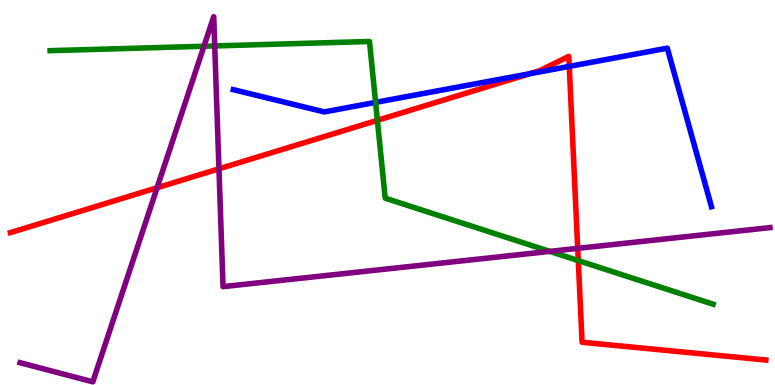[{'lines': ['blue', 'red'], 'intersections': [{'x': 6.83, 'y': 8.08}, {'x': 7.35, 'y': 8.28}]}, {'lines': ['green', 'red'], 'intersections': [{'x': 4.87, 'y': 6.87}, {'x': 7.46, 'y': 3.23}]}, {'lines': ['purple', 'red'], 'intersections': [{'x': 2.03, 'y': 5.12}, {'x': 2.83, 'y': 5.62}, {'x': 7.45, 'y': 3.55}]}, {'lines': ['blue', 'green'], 'intersections': [{'x': 4.85, 'y': 7.34}]}, {'lines': ['blue', 'purple'], 'intersections': []}, {'lines': ['green', 'purple'], 'intersections': [{'x': 2.63, 'y': 8.8}, {'x': 2.77, 'y': 8.81}, {'x': 7.09, 'y': 3.47}]}]